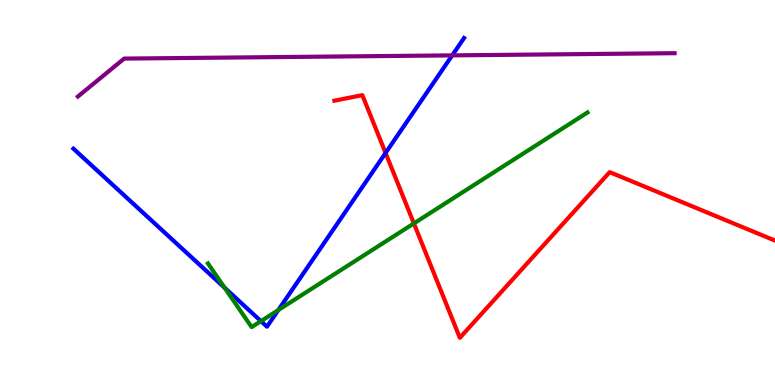[{'lines': ['blue', 'red'], 'intersections': [{'x': 4.98, 'y': 6.03}]}, {'lines': ['green', 'red'], 'intersections': [{'x': 5.34, 'y': 4.2}]}, {'lines': ['purple', 'red'], 'intersections': []}, {'lines': ['blue', 'green'], 'intersections': [{'x': 2.9, 'y': 2.53}, {'x': 3.37, 'y': 1.66}, {'x': 3.59, 'y': 1.95}]}, {'lines': ['blue', 'purple'], 'intersections': [{'x': 5.83, 'y': 8.56}]}, {'lines': ['green', 'purple'], 'intersections': []}]